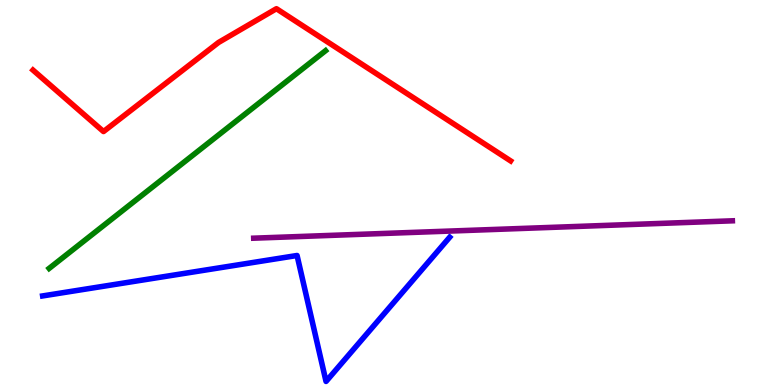[{'lines': ['blue', 'red'], 'intersections': []}, {'lines': ['green', 'red'], 'intersections': []}, {'lines': ['purple', 'red'], 'intersections': []}, {'lines': ['blue', 'green'], 'intersections': []}, {'lines': ['blue', 'purple'], 'intersections': []}, {'lines': ['green', 'purple'], 'intersections': []}]